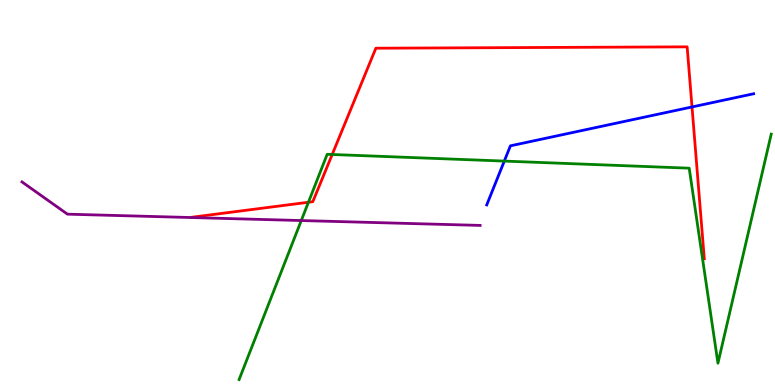[{'lines': ['blue', 'red'], 'intersections': [{'x': 8.93, 'y': 7.22}]}, {'lines': ['green', 'red'], 'intersections': [{'x': 3.98, 'y': 4.75}, {'x': 4.29, 'y': 5.99}]}, {'lines': ['purple', 'red'], 'intersections': []}, {'lines': ['blue', 'green'], 'intersections': [{'x': 6.51, 'y': 5.82}]}, {'lines': ['blue', 'purple'], 'intersections': []}, {'lines': ['green', 'purple'], 'intersections': [{'x': 3.89, 'y': 4.27}]}]